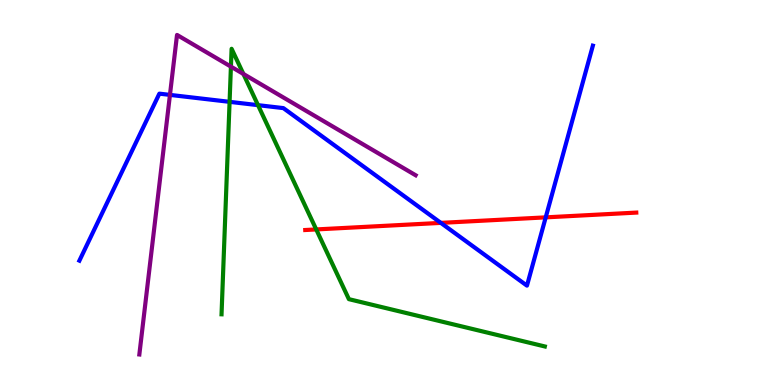[{'lines': ['blue', 'red'], 'intersections': [{'x': 5.69, 'y': 4.21}, {'x': 7.04, 'y': 4.35}]}, {'lines': ['green', 'red'], 'intersections': [{'x': 4.08, 'y': 4.04}]}, {'lines': ['purple', 'red'], 'intersections': []}, {'lines': ['blue', 'green'], 'intersections': [{'x': 2.96, 'y': 7.35}, {'x': 3.33, 'y': 7.27}]}, {'lines': ['blue', 'purple'], 'intersections': [{'x': 2.19, 'y': 7.54}]}, {'lines': ['green', 'purple'], 'intersections': [{'x': 2.98, 'y': 8.27}, {'x': 3.14, 'y': 8.08}]}]